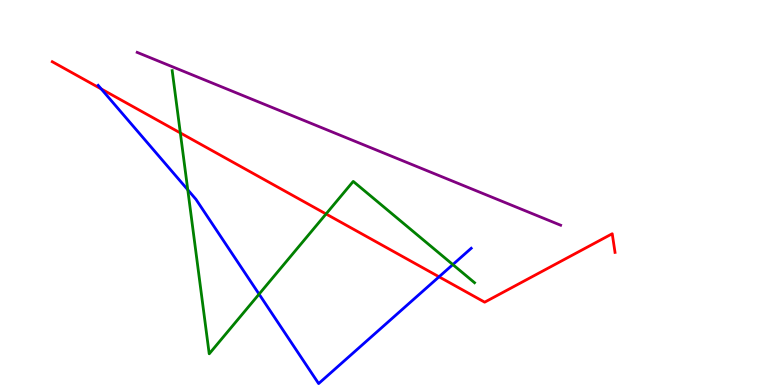[{'lines': ['blue', 'red'], 'intersections': [{'x': 1.31, 'y': 7.69}, {'x': 5.67, 'y': 2.81}]}, {'lines': ['green', 'red'], 'intersections': [{'x': 2.33, 'y': 6.55}, {'x': 4.21, 'y': 4.44}]}, {'lines': ['purple', 'red'], 'intersections': []}, {'lines': ['blue', 'green'], 'intersections': [{'x': 2.42, 'y': 5.07}, {'x': 3.34, 'y': 2.36}, {'x': 5.84, 'y': 3.13}]}, {'lines': ['blue', 'purple'], 'intersections': []}, {'lines': ['green', 'purple'], 'intersections': []}]